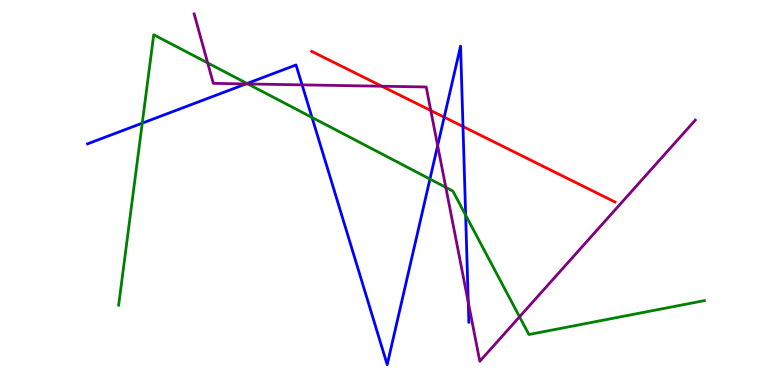[{'lines': ['blue', 'red'], 'intersections': [{'x': 5.73, 'y': 6.96}, {'x': 5.97, 'y': 6.71}]}, {'lines': ['green', 'red'], 'intersections': []}, {'lines': ['purple', 'red'], 'intersections': [{'x': 4.93, 'y': 7.76}, {'x': 5.56, 'y': 7.13}]}, {'lines': ['blue', 'green'], 'intersections': [{'x': 1.84, 'y': 6.8}, {'x': 3.19, 'y': 7.83}, {'x': 4.03, 'y': 6.95}, {'x': 5.55, 'y': 5.35}, {'x': 6.01, 'y': 4.41}]}, {'lines': ['blue', 'purple'], 'intersections': [{'x': 3.17, 'y': 7.82}, {'x': 3.9, 'y': 7.8}, {'x': 5.65, 'y': 6.22}, {'x': 6.04, 'y': 2.15}]}, {'lines': ['green', 'purple'], 'intersections': [{'x': 2.68, 'y': 8.37}, {'x': 3.2, 'y': 7.82}, {'x': 5.75, 'y': 5.13}, {'x': 6.7, 'y': 1.77}]}]